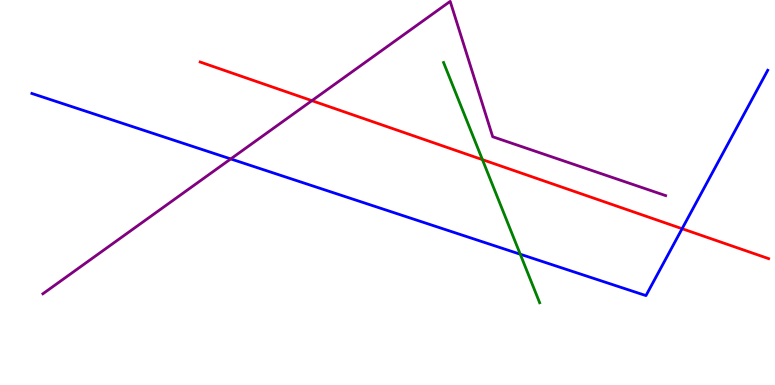[{'lines': ['blue', 'red'], 'intersections': [{'x': 8.8, 'y': 4.06}]}, {'lines': ['green', 'red'], 'intersections': [{'x': 6.22, 'y': 5.85}]}, {'lines': ['purple', 'red'], 'intersections': [{'x': 4.02, 'y': 7.39}]}, {'lines': ['blue', 'green'], 'intersections': [{'x': 6.71, 'y': 3.4}]}, {'lines': ['blue', 'purple'], 'intersections': [{'x': 2.98, 'y': 5.87}]}, {'lines': ['green', 'purple'], 'intersections': []}]